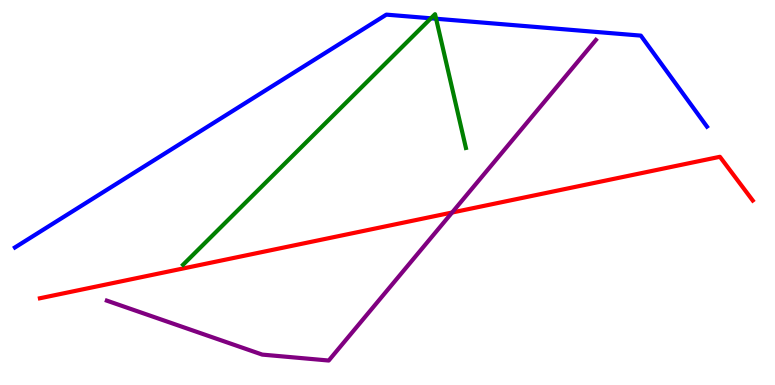[{'lines': ['blue', 'red'], 'intersections': []}, {'lines': ['green', 'red'], 'intersections': []}, {'lines': ['purple', 'red'], 'intersections': [{'x': 5.83, 'y': 4.48}]}, {'lines': ['blue', 'green'], 'intersections': [{'x': 5.56, 'y': 9.52}, {'x': 5.63, 'y': 9.51}]}, {'lines': ['blue', 'purple'], 'intersections': []}, {'lines': ['green', 'purple'], 'intersections': []}]